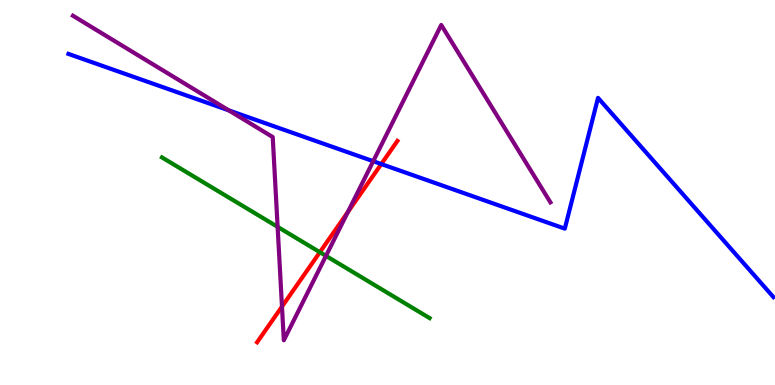[{'lines': ['blue', 'red'], 'intersections': [{'x': 4.92, 'y': 5.74}]}, {'lines': ['green', 'red'], 'intersections': [{'x': 4.13, 'y': 3.45}]}, {'lines': ['purple', 'red'], 'intersections': [{'x': 3.64, 'y': 2.04}, {'x': 4.49, 'y': 4.49}]}, {'lines': ['blue', 'green'], 'intersections': []}, {'lines': ['blue', 'purple'], 'intersections': [{'x': 2.95, 'y': 7.13}, {'x': 4.82, 'y': 5.81}]}, {'lines': ['green', 'purple'], 'intersections': [{'x': 3.58, 'y': 4.11}, {'x': 4.21, 'y': 3.35}]}]